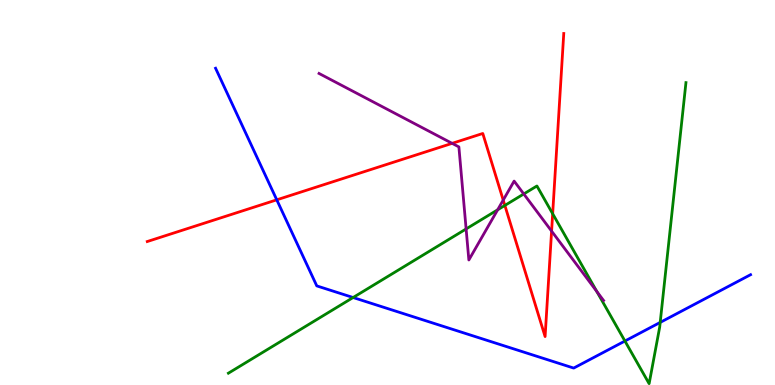[{'lines': ['blue', 'red'], 'intersections': [{'x': 3.57, 'y': 4.81}]}, {'lines': ['green', 'red'], 'intersections': [{'x': 6.51, 'y': 4.66}, {'x': 7.13, 'y': 4.45}]}, {'lines': ['purple', 'red'], 'intersections': [{'x': 5.83, 'y': 6.28}, {'x': 6.49, 'y': 4.8}, {'x': 7.12, 'y': 4.0}]}, {'lines': ['blue', 'green'], 'intersections': [{'x': 4.56, 'y': 2.27}, {'x': 8.06, 'y': 1.14}, {'x': 8.52, 'y': 1.63}]}, {'lines': ['blue', 'purple'], 'intersections': []}, {'lines': ['green', 'purple'], 'intersections': [{'x': 6.01, 'y': 4.05}, {'x': 6.42, 'y': 4.55}, {'x': 6.76, 'y': 4.96}, {'x': 7.7, 'y': 2.43}]}]